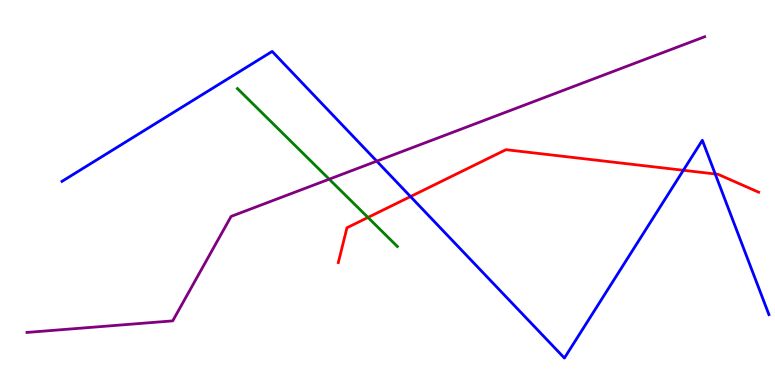[{'lines': ['blue', 'red'], 'intersections': [{'x': 5.3, 'y': 4.89}, {'x': 8.82, 'y': 5.58}, {'x': 9.23, 'y': 5.48}]}, {'lines': ['green', 'red'], 'intersections': [{'x': 4.75, 'y': 4.35}]}, {'lines': ['purple', 'red'], 'intersections': []}, {'lines': ['blue', 'green'], 'intersections': []}, {'lines': ['blue', 'purple'], 'intersections': [{'x': 4.86, 'y': 5.81}]}, {'lines': ['green', 'purple'], 'intersections': [{'x': 4.25, 'y': 5.35}]}]